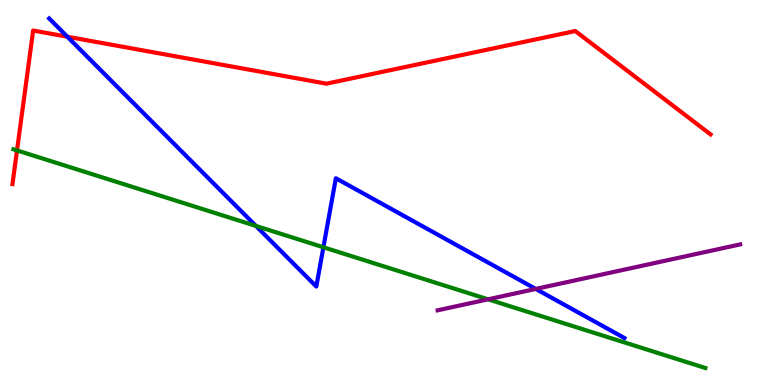[{'lines': ['blue', 'red'], 'intersections': [{'x': 0.869, 'y': 9.05}]}, {'lines': ['green', 'red'], 'intersections': [{'x': 0.219, 'y': 6.09}]}, {'lines': ['purple', 'red'], 'intersections': []}, {'lines': ['blue', 'green'], 'intersections': [{'x': 3.3, 'y': 4.13}, {'x': 4.17, 'y': 3.58}]}, {'lines': ['blue', 'purple'], 'intersections': [{'x': 6.91, 'y': 2.5}]}, {'lines': ['green', 'purple'], 'intersections': [{'x': 6.3, 'y': 2.23}]}]